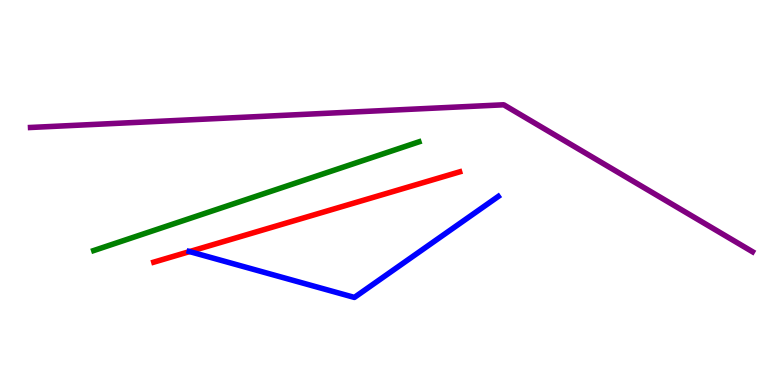[{'lines': ['blue', 'red'], 'intersections': [{'x': 2.45, 'y': 3.47}]}, {'lines': ['green', 'red'], 'intersections': []}, {'lines': ['purple', 'red'], 'intersections': []}, {'lines': ['blue', 'green'], 'intersections': []}, {'lines': ['blue', 'purple'], 'intersections': []}, {'lines': ['green', 'purple'], 'intersections': []}]